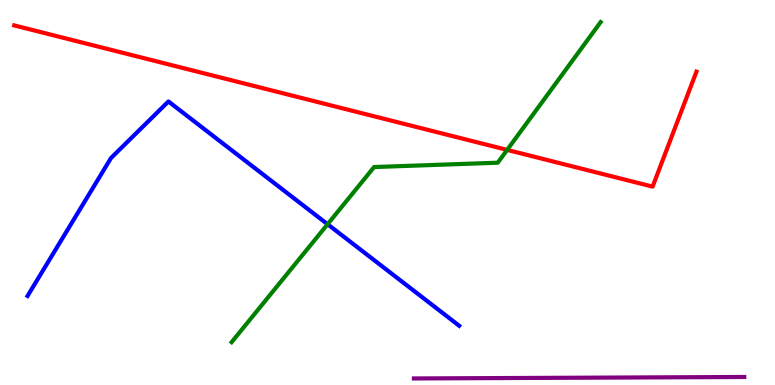[{'lines': ['blue', 'red'], 'intersections': []}, {'lines': ['green', 'red'], 'intersections': [{'x': 6.54, 'y': 6.11}]}, {'lines': ['purple', 'red'], 'intersections': []}, {'lines': ['blue', 'green'], 'intersections': [{'x': 4.23, 'y': 4.18}]}, {'lines': ['blue', 'purple'], 'intersections': []}, {'lines': ['green', 'purple'], 'intersections': []}]